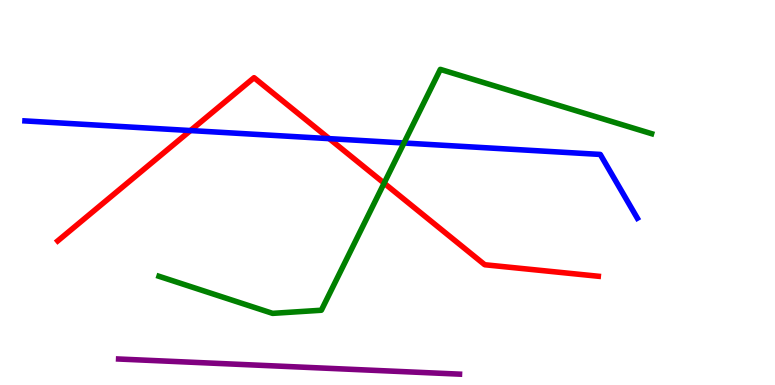[{'lines': ['blue', 'red'], 'intersections': [{'x': 2.46, 'y': 6.61}, {'x': 4.25, 'y': 6.4}]}, {'lines': ['green', 'red'], 'intersections': [{'x': 4.96, 'y': 5.24}]}, {'lines': ['purple', 'red'], 'intersections': []}, {'lines': ['blue', 'green'], 'intersections': [{'x': 5.21, 'y': 6.29}]}, {'lines': ['blue', 'purple'], 'intersections': []}, {'lines': ['green', 'purple'], 'intersections': []}]